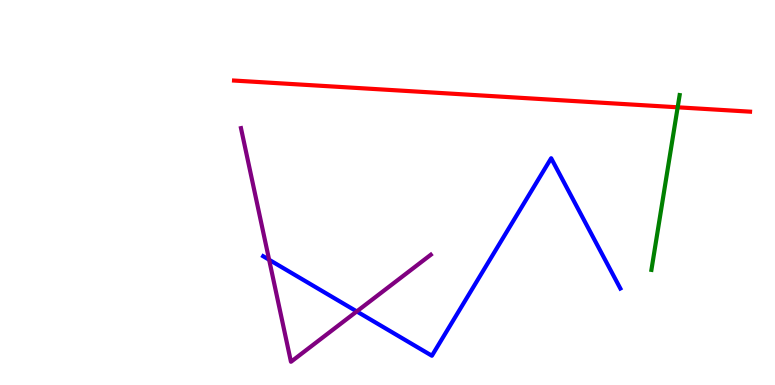[{'lines': ['blue', 'red'], 'intersections': []}, {'lines': ['green', 'red'], 'intersections': [{'x': 8.74, 'y': 7.21}]}, {'lines': ['purple', 'red'], 'intersections': []}, {'lines': ['blue', 'green'], 'intersections': []}, {'lines': ['blue', 'purple'], 'intersections': [{'x': 3.47, 'y': 3.25}, {'x': 4.6, 'y': 1.91}]}, {'lines': ['green', 'purple'], 'intersections': []}]